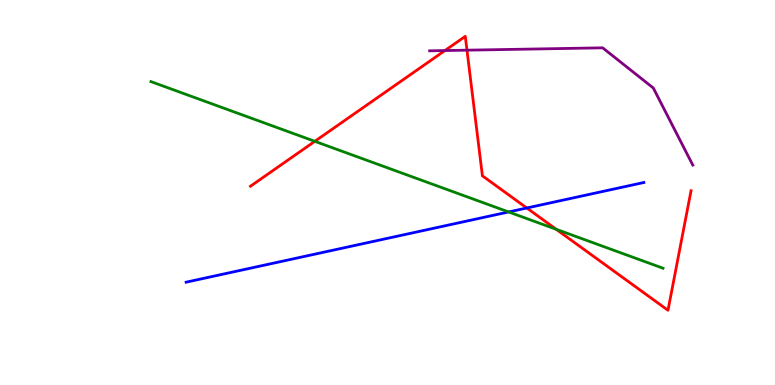[{'lines': ['blue', 'red'], 'intersections': [{'x': 6.8, 'y': 4.6}]}, {'lines': ['green', 'red'], 'intersections': [{'x': 4.06, 'y': 6.33}, {'x': 7.18, 'y': 4.04}]}, {'lines': ['purple', 'red'], 'intersections': [{'x': 5.74, 'y': 8.69}, {'x': 6.03, 'y': 8.7}]}, {'lines': ['blue', 'green'], 'intersections': [{'x': 6.56, 'y': 4.49}]}, {'lines': ['blue', 'purple'], 'intersections': []}, {'lines': ['green', 'purple'], 'intersections': []}]